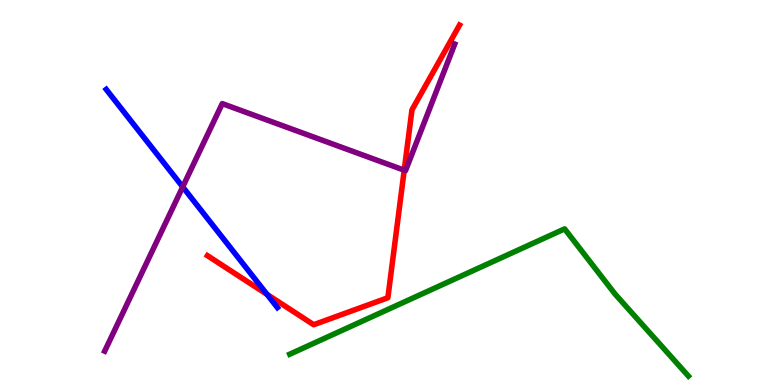[{'lines': ['blue', 'red'], 'intersections': [{'x': 3.45, 'y': 2.35}]}, {'lines': ['green', 'red'], 'intersections': []}, {'lines': ['purple', 'red'], 'intersections': [{'x': 5.22, 'y': 5.58}]}, {'lines': ['blue', 'green'], 'intersections': []}, {'lines': ['blue', 'purple'], 'intersections': [{'x': 2.36, 'y': 5.15}]}, {'lines': ['green', 'purple'], 'intersections': []}]